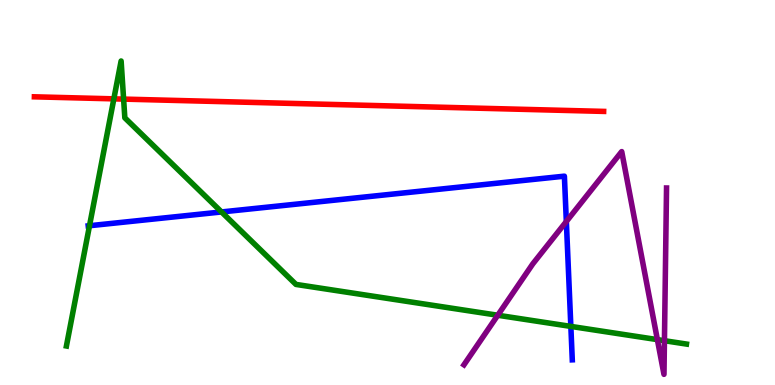[{'lines': ['blue', 'red'], 'intersections': []}, {'lines': ['green', 'red'], 'intersections': [{'x': 1.47, 'y': 7.43}, {'x': 1.59, 'y': 7.43}]}, {'lines': ['purple', 'red'], 'intersections': []}, {'lines': ['blue', 'green'], 'intersections': [{'x': 1.15, 'y': 4.14}, {'x': 2.86, 'y': 4.49}, {'x': 7.37, 'y': 1.52}]}, {'lines': ['blue', 'purple'], 'intersections': [{'x': 7.31, 'y': 4.25}]}, {'lines': ['green', 'purple'], 'intersections': [{'x': 6.42, 'y': 1.81}, {'x': 8.48, 'y': 1.18}, {'x': 8.57, 'y': 1.15}]}]